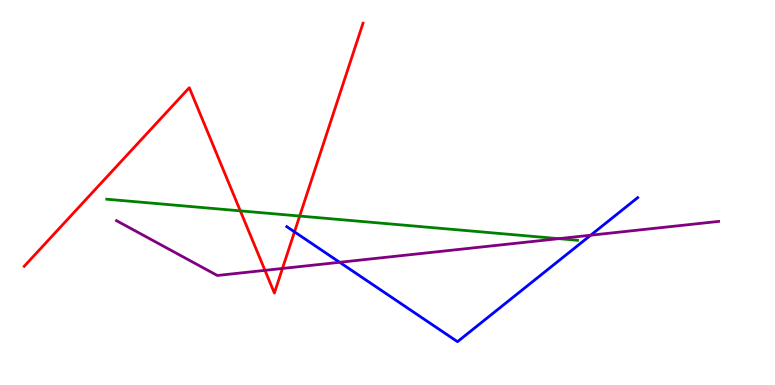[{'lines': ['blue', 'red'], 'intersections': [{'x': 3.8, 'y': 3.98}]}, {'lines': ['green', 'red'], 'intersections': [{'x': 3.1, 'y': 4.52}, {'x': 3.87, 'y': 4.39}]}, {'lines': ['purple', 'red'], 'intersections': [{'x': 3.42, 'y': 2.98}, {'x': 3.64, 'y': 3.03}]}, {'lines': ['blue', 'green'], 'intersections': []}, {'lines': ['blue', 'purple'], 'intersections': [{'x': 4.38, 'y': 3.19}, {'x': 7.62, 'y': 3.89}]}, {'lines': ['green', 'purple'], 'intersections': [{'x': 7.21, 'y': 3.8}]}]